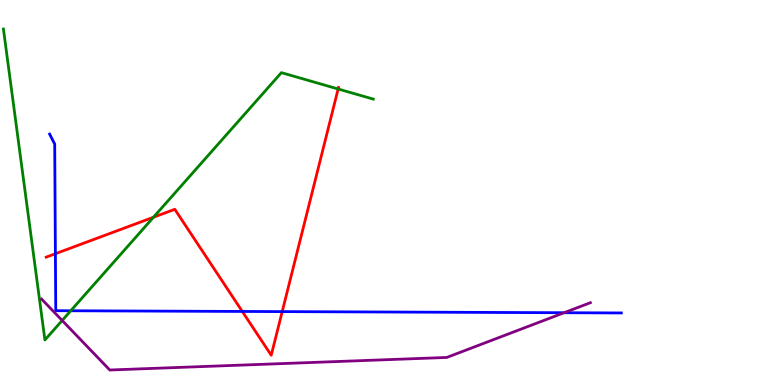[{'lines': ['blue', 'red'], 'intersections': [{'x': 0.715, 'y': 3.41}, {'x': 3.13, 'y': 1.91}, {'x': 3.64, 'y': 1.91}]}, {'lines': ['green', 'red'], 'intersections': [{'x': 1.98, 'y': 4.36}, {'x': 4.36, 'y': 7.69}]}, {'lines': ['purple', 'red'], 'intersections': []}, {'lines': ['blue', 'green'], 'intersections': [{'x': 0.913, 'y': 1.93}]}, {'lines': ['blue', 'purple'], 'intersections': [{'x': 7.28, 'y': 1.88}]}, {'lines': ['green', 'purple'], 'intersections': [{'x': 0.802, 'y': 1.68}]}]